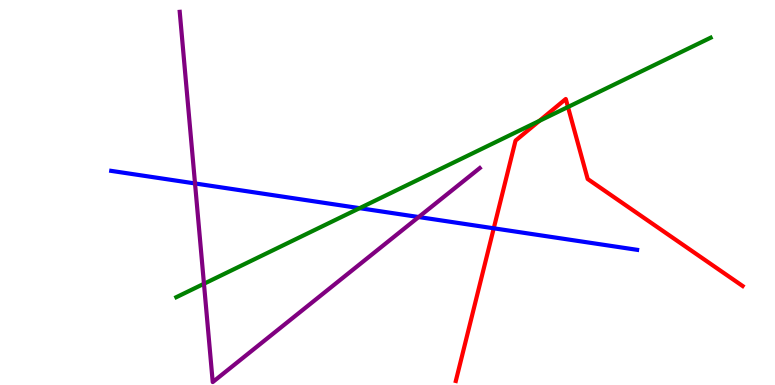[{'lines': ['blue', 'red'], 'intersections': [{'x': 6.37, 'y': 4.07}]}, {'lines': ['green', 'red'], 'intersections': [{'x': 6.96, 'y': 6.86}, {'x': 7.33, 'y': 7.22}]}, {'lines': ['purple', 'red'], 'intersections': []}, {'lines': ['blue', 'green'], 'intersections': [{'x': 4.64, 'y': 4.59}]}, {'lines': ['blue', 'purple'], 'intersections': [{'x': 2.52, 'y': 5.24}, {'x': 5.4, 'y': 4.36}]}, {'lines': ['green', 'purple'], 'intersections': [{'x': 2.63, 'y': 2.63}]}]